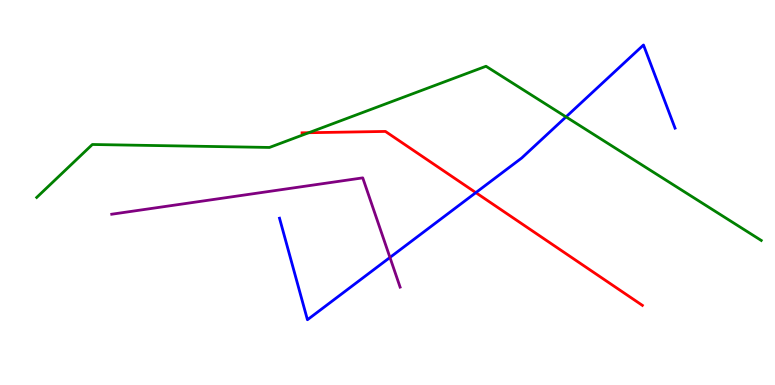[{'lines': ['blue', 'red'], 'intersections': [{'x': 6.14, 'y': 5.0}]}, {'lines': ['green', 'red'], 'intersections': [{'x': 3.98, 'y': 6.55}]}, {'lines': ['purple', 'red'], 'intersections': []}, {'lines': ['blue', 'green'], 'intersections': [{'x': 7.3, 'y': 6.96}]}, {'lines': ['blue', 'purple'], 'intersections': [{'x': 5.03, 'y': 3.31}]}, {'lines': ['green', 'purple'], 'intersections': []}]